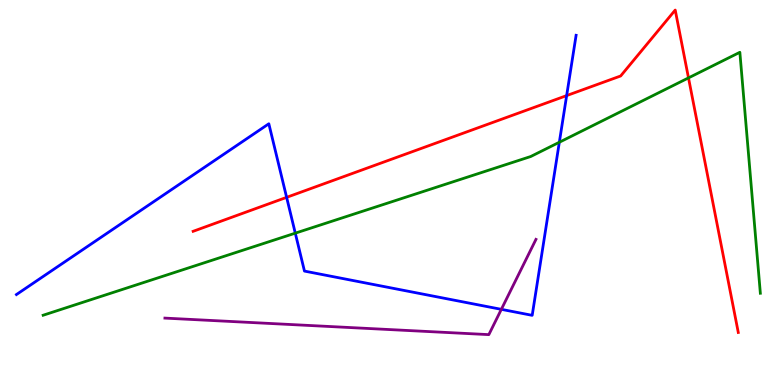[{'lines': ['blue', 'red'], 'intersections': [{'x': 3.7, 'y': 4.87}, {'x': 7.31, 'y': 7.52}]}, {'lines': ['green', 'red'], 'intersections': [{'x': 8.88, 'y': 7.98}]}, {'lines': ['purple', 'red'], 'intersections': []}, {'lines': ['blue', 'green'], 'intersections': [{'x': 3.81, 'y': 3.94}, {'x': 7.22, 'y': 6.31}]}, {'lines': ['blue', 'purple'], 'intersections': [{'x': 6.47, 'y': 1.97}]}, {'lines': ['green', 'purple'], 'intersections': []}]